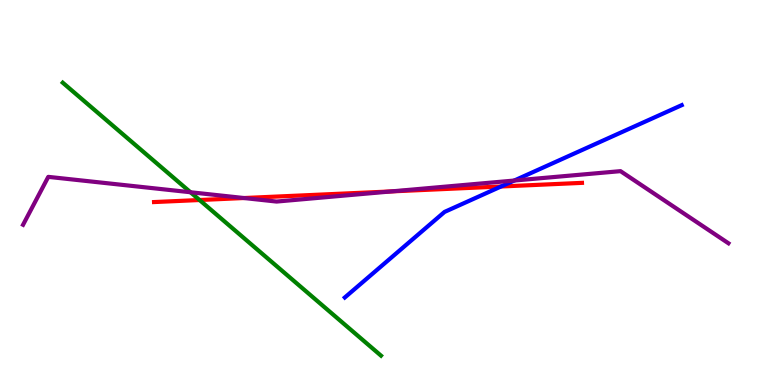[{'lines': ['blue', 'red'], 'intersections': [{'x': 6.46, 'y': 5.16}]}, {'lines': ['green', 'red'], 'intersections': [{'x': 2.57, 'y': 4.8}]}, {'lines': ['purple', 'red'], 'intersections': [{'x': 3.15, 'y': 4.86}, {'x': 5.05, 'y': 5.03}]}, {'lines': ['blue', 'green'], 'intersections': []}, {'lines': ['blue', 'purple'], 'intersections': [{'x': 6.64, 'y': 5.31}]}, {'lines': ['green', 'purple'], 'intersections': [{'x': 2.46, 'y': 5.01}]}]